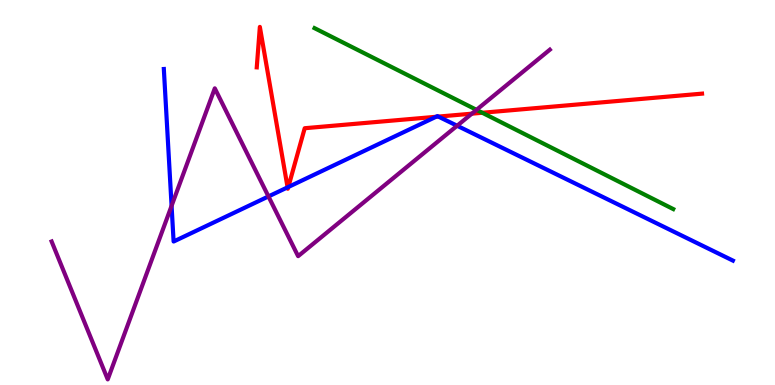[{'lines': ['blue', 'red'], 'intersections': [{'x': 3.71, 'y': 5.13}, {'x': 3.72, 'y': 5.14}, {'x': 5.63, 'y': 6.97}, {'x': 5.66, 'y': 6.97}]}, {'lines': ['green', 'red'], 'intersections': [{'x': 6.22, 'y': 7.07}]}, {'lines': ['purple', 'red'], 'intersections': [{'x': 6.09, 'y': 7.05}]}, {'lines': ['blue', 'green'], 'intersections': []}, {'lines': ['blue', 'purple'], 'intersections': [{'x': 2.21, 'y': 4.65}, {'x': 3.46, 'y': 4.9}, {'x': 5.9, 'y': 6.73}]}, {'lines': ['green', 'purple'], 'intersections': [{'x': 6.15, 'y': 7.15}]}]